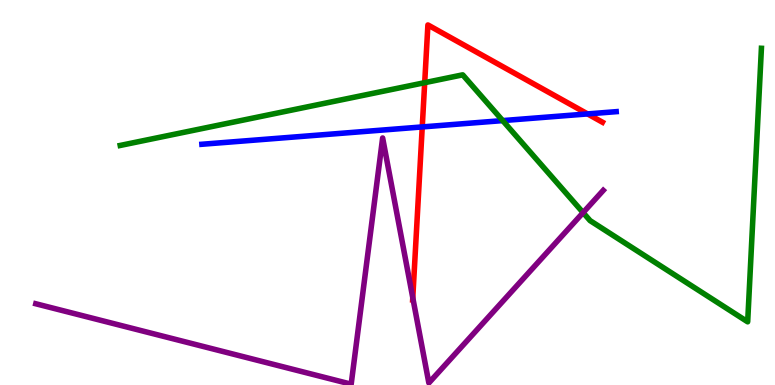[{'lines': ['blue', 'red'], 'intersections': [{'x': 5.45, 'y': 6.7}, {'x': 7.58, 'y': 7.04}]}, {'lines': ['green', 'red'], 'intersections': [{'x': 5.48, 'y': 7.85}]}, {'lines': ['purple', 'red'], 'intersections': [{'x': 5.33, 'y': 2.27}]}, {'lines': ['blue', 'green'], 'intersections': [{'x': 6.49, 'y': 6.87}]}, {'lines': ['blue', 'purple'], 'intersections': []}, {'lines': ['green', 'purple'], 'intersections': [{'x': 7.52, 'y': 4.48}]}]